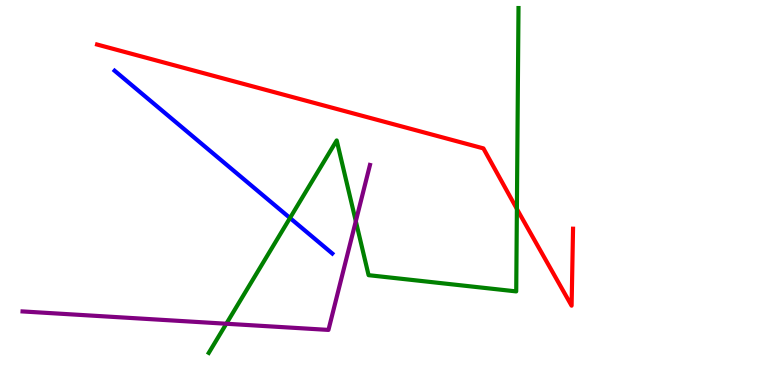[{'lines': ['blue', 'red'], 'intersections': []}, {'lines': ['green', 'red'], 'intersections': [{'x': 6.67, 'y': 4.57}]}, {'lines': ['purple', 'red'], 'intersections': []}, {'lines': ['blue', 'green'], 'intersections': [{'x': 3.74, 'y': 4.34}]}, {'lines': ['blue', 'purple'], 'intersections': []}, {'lines': ['green', 'purple'], 'intersections': [{'x': 2.92, 'y': 1.59}, {'x': 4.59, 'y': 4.25}]}]